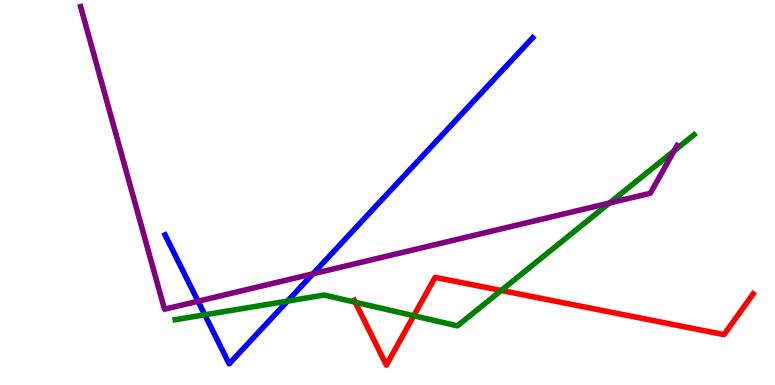[{'lines': ['blue', 'red'], 'intersections': []}, {'lines': ['green', 'red'], 'intersections': [{'x': 4.58, 'y': 2.15}, {'x': 5.34, 'y': 1.8}, {'x': 6.47, 'y': 2.46}]}, {'lines': ['purple', 'red'], 'intersections': []}, {'lines': ['blue', 'green'], 'intersections': [{'x': 2.64, 'y': 1.82}, {'x': 3.71, 'y': 2.18}]}, {'lines': ['blue', 'purple'], 'intersections': [{'x': 2.56, 'y': 2.18}, {'x': 4.04, 'y': 2.89}]}, {'lines': ['green', 'purple'], 'intersections': [{'x': 7.86, 'y': 4.73}, {'x': 8.7, 'y': 6.08}]}]